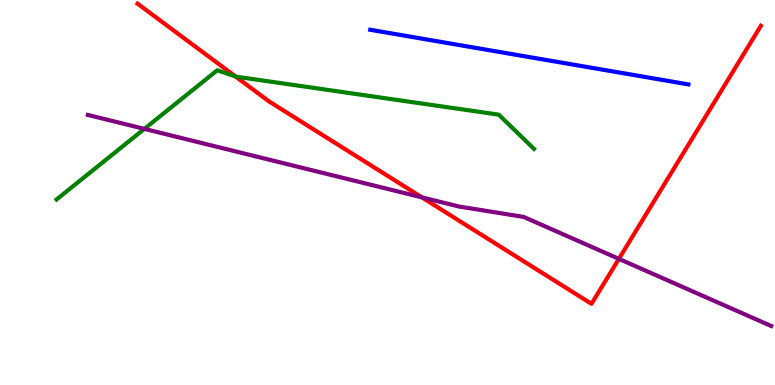[{'lines': ['blue', 'red'], 'intersections': []}, {'lines': ['green', 'red'], 'intersections': [{'x': 3.04, 'y': 8.01}]}, {'lines': ['purple', 'red'], 'intersections': [{'x': 5.44, 'y': 4.87}, {'x': 7.99, 'y': 3.28}]}, {'lines': ['blue', 'green'], 'intersections': []}, {'lines': ['blue', 'purple'], 'intersections': []}, {'lines': ['green', 'purple'], 'intersections': [{'x': 1.86, 'y': 6.65}]}]